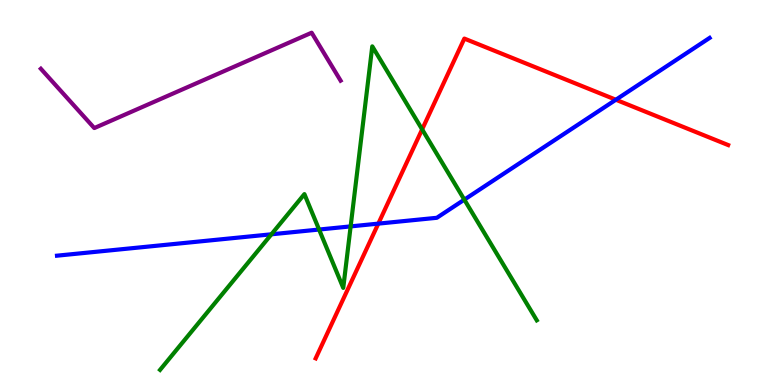[{'lines': ['blue', 'red'], 'intersections': [{'x': 4.88, 'y': 4.19}, {'x': 7.95, 'y': 7.41}]}, {'lines': ['green', 'red'], 'intersections': [{'x': 5.45, 'y': 6.64}]}, {'lines': ['purple', 'red'], 'intersections': []}, {'lines': ['blue', 'green'], 'intersections': [{'x': 3.5, 'y': 3.91}, {'x': 4.12, 'y': 4.04}, {'x': 4.52, 'y': 4.12}, {'x': 5.99, 'y': 4.81}]}, {'lines': ['blue', 'purple'], 'intersections': []}, {'lines': ['green', 'purple'], 'intersections': []}]